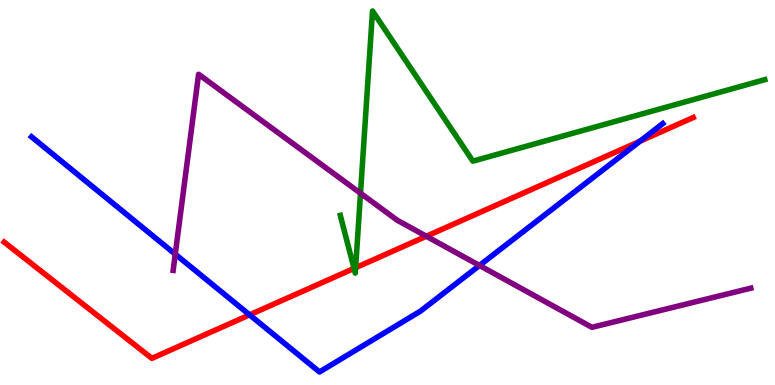[{'lines': ['blue', 'red'], 'intersections': [{'x': 3.22, 'y': 1.82}, {'x': 8.26, 'y': 6.33}]}, {'lines': ['green', 'red'], 'intersections': [{'x': 4.57, 'y': 3.03}, {'x': 4.59, 'y': 3.05}]}, {'lines': ['purple', 'red'], 'intersections': [{'x': 5.5, 'y': 3.86}]}, {'lines': ['blue', 'green'], 'intersections': []}, {'lines': ['blue', 'purple'], 'intersections': [{'x': 2.26, 'y': 3.4}, {'x': 6.19, 'y': 3.1}]}, {'lines': ['green', 'purple'], 'intersections': [{'x': 4.65, 'y': 4.98}]}]